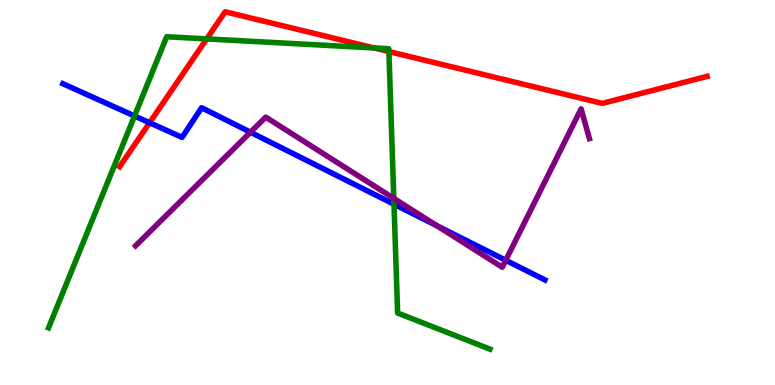[{'lines': ['blue', 'red'], 'intersections': [{'x': 1.93, 'y': 6.81}]}, {'lines': ['green', 'red'], 'intersections': [{'x': 2.67, 'y': 8.99}, {'x': 4.82, 'y': 8.76}, {'x': 5.02, 'y': 8.66}]}, {'lines': ['purple', 'red'], 'intersections': []}, {'lines': ['blue', 'green'], 'intersections': [{'x': 1.74, 'y': 6.99}, {'x': 5.08, 'y': 4.7}]}, {'lines': ['blue', 'purple'], 'intersections': [{'x': 3.23, 'y': 6.57}, {'x': 5.64, 'y': 4.14}, {'x': 6.53, 'y': 3.24}]}, {'lines': ['green', 'purple'], 'intersections': [{'x': 5.08, 'y': 4.85}]}]